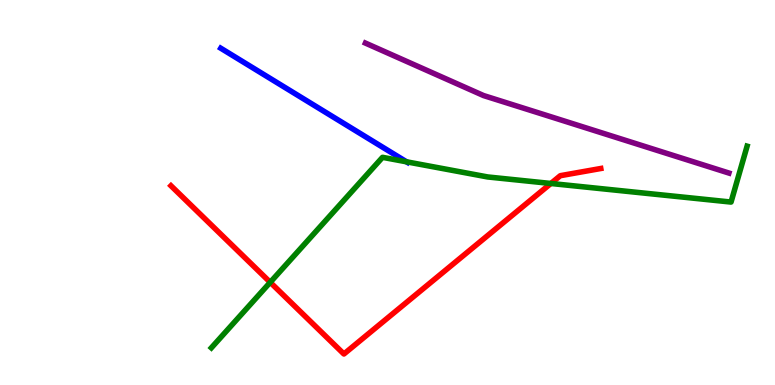[{'lines': ['blue', 'red'], 'intersections': []}, {'lines': ['green', 'red'], 'intersections': [{'x': 3.49, 'y': 2.67}, {'x': 7.11, 'y': 5.23}]}, {'lines': ['purple', 'red'], 'intersections': []}, {'lines': ['blue', 'green'], 'intersections': [{'x': 5.25, 'y': 5.8}]}, {'lines': ['blue', 'purple'], 'intersections': []}, {'lines': ['green', 'purple'], 'intersections': []}]